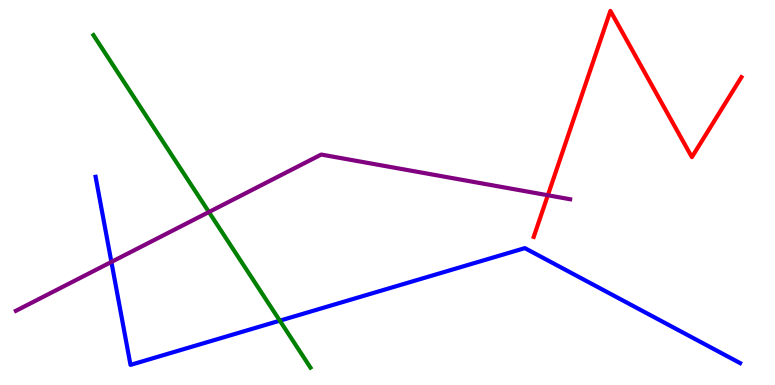[{'lines': ['blue', 'red'], 'intersections': []}, {'lines': ['green', 'red'], 'intersections': []}, {'lines': ['purple', 'red'], 'intersections': [{'x': 7.07, 'y': 4.93}]}, {'lines': ['blue', 'green'], 'intersections': [{'x': 3.61, 'y': 1.67}]}, {'lines': ['blue', 'purple'], 'intersections': [{'x': 1.44, 'y': 3.2}]}, {'lines': ['green', 'purple'], 'intersections': [{'x': 2.7, 'y': 4.49}]}]